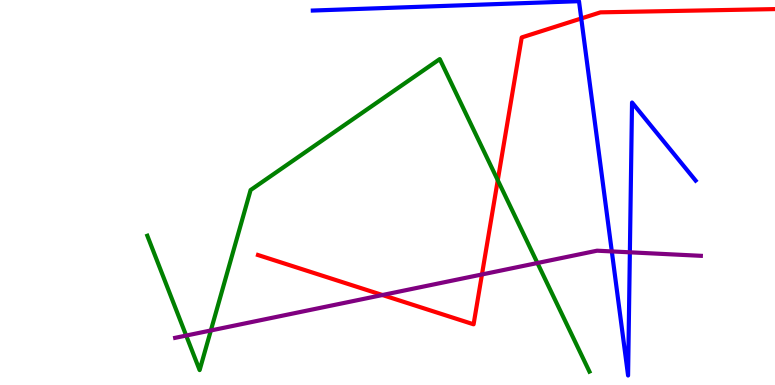[{'lines': ['blue', 'red'], 'intersections': [{'x': 7.5, 'y': 9.52}]}, {'lines': ['green', 'red'], 'intersections': [{'x': 6.42, 'y': 5.32}]}, {'lines': ['purple', 'red'], 'intersections': [{'x': 4.93, 'y': 2.34}, {'x': 6.22, 'y': 2.87}]}, {'lines': ['blue', 'green'], 'intersections': []}, {'lines': ['blue', 'purple'], 'intersections': [{'x': 7.89, 'y': 3.47}, {'x': 8.13, 'y': 3.45}]}, {'lines': ['green', 'purple'], 'intersections': [{'x': 2.4, 'y': 1.28}, {'x': 2.72, 'y': 1.42}, {'x': 6.93, 'y': 3.17}]}]